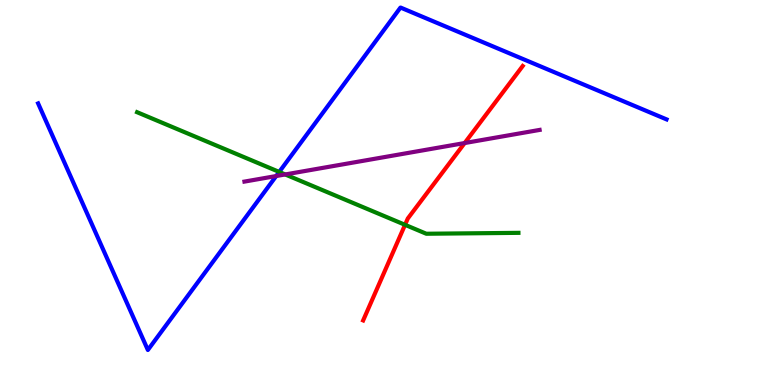[{'lines': ['blue', 'red'], 'intersections': []}, {'lines': ['green', 'red'], 'intersections': [{'x': 5.23, 'y': 4.16}]}, {'lines': ['purple', 'red'], 'intersections': [{'x': 6.0, 'y': 6.28}]}, {'lines': ['blue', 'green'], 'intersections': [{'x': 3.6, 'y': 5.53}]}, {'lines': ['blue', 'purple'], 'intersections': [{'x': 3.56, 'y': 5.43}]}, {'lines': ['green', 'purple'], 'intersections': [{'x': 3.68, 'y': 5.47}]}]